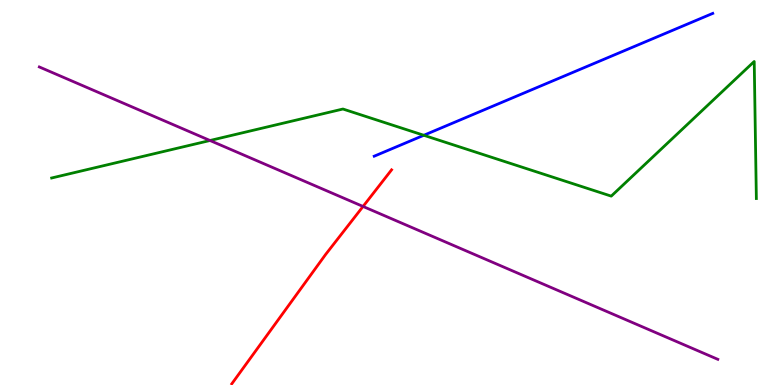[{'lines': ['blue', 'red'], 'intersections': []}, {'lines': ['green', 'red'], 'intersections': []}, {'lines': ['purple', 'red'], 'intersections': [{'x': 4.68, 'y': 4.64}]}, {'lines': ['blue', 'green'], 'intersections': [{'x': 5.47, 'y': 6.49}]}, {'lines': ['blue', 'purple'], 'intersections': []}, {'lines': ['green', 'purple'], 'intersections': [{'x': 2.71, 'y': 6.35}]}]